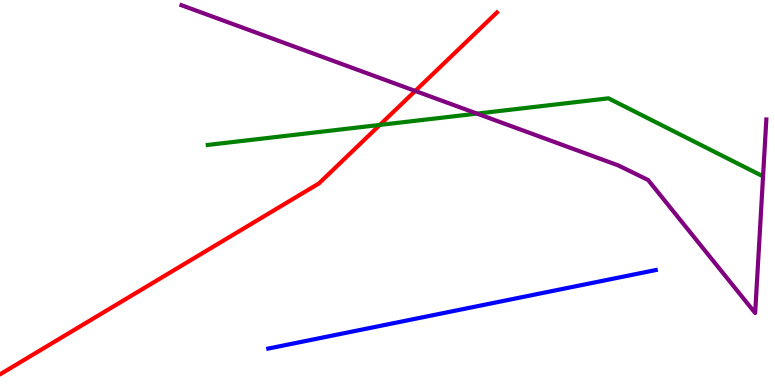[{'lines': ['blue', 'red'], 'intersections': []}, {'lines': ['green', 'red'], 'intersections': [{'x': 4.9, 'y': 6.76}]}, {'lines': ['purple', 'red'], 'intersections': [{'x': 5.36, 'y': 7.64}]}, {'lines': ['blue', 'green'], 'intersections': []}, {'lines': ['blue', 'purple'], 'intersections': []}, {'lines': ['green', 'purple'], 'intersections': [{'x': 6.16, 'y': 7.05}]}]